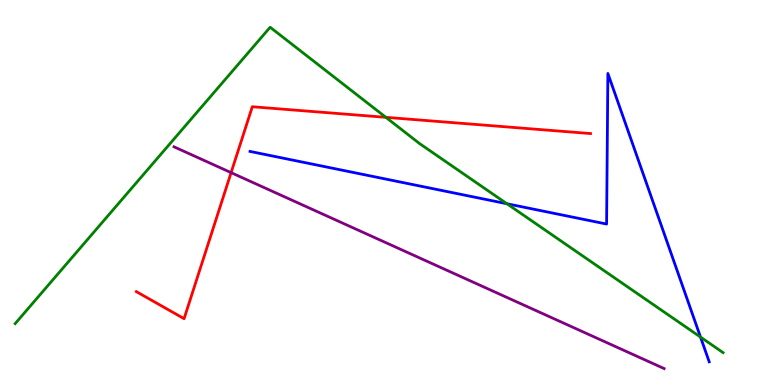[{'lines': ['blue', 'red'], 'intersections': []}, {'lines': ['green', 'red'], 'intersections': [{'x': 4.98, 'y': 6.95}]}, {'lines': ['purple', 'red'], 'intersections': [{'x': 2.98, 'y': 5.52}]}, {'lines': ['blue', 'green'], 'intersections': [{'x': 6.54, 'y': 4.71}, {'x': 9.04, 'y': 1.24}]}, {'lines': ['blue', 'purple'], 'intersections': []}, {'lines': ['green', 'purple'], 'intersections': []}]